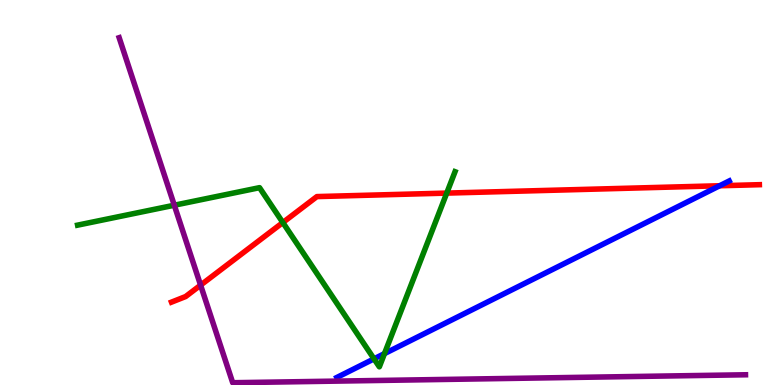[{'lines': ['blue', 'red'], 'intersections': [{'x': 9.29, 'y': 5.18}]}, {'lines': ['green', 'red'], 'intersections': [{'x': 3.65, 'y': 4.22}, {'x': 5.76, 'y': 4.98}]}, {'lines': ['purple', 'red'], 'intersections': [{'x': 2.59, 'y': 2.59}]}, {'lines': ['blue', 'green'], 'intersections': [{'x': 4.83, 'y': 0.679}, {'x': 4.96, 'y': 0.815}]}, {'lines': ['blue', 'purple'], 'intersections': []}, {'lines': ['green', 'purple'], 'intersections': [{'x': 2.25, 'y': 4.67}]}]